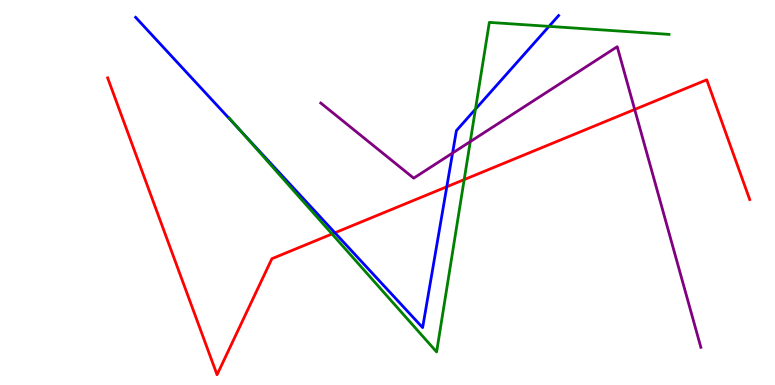[{'lines': ['blue', 'red'], 'intersections': [{'x': 4.32, 'y': 3.95}, {'x': 5.77, 'y': 5.15}]}, {'lines': ['green', 'red'], 'intersections': [{'x': 4.28, 'y': 3.92}, {'x': 5.99, 'y': 5.34}]}, {'lines': ['purple', 'red'], 'intersections': [{'x': 8.19, 'y': 7.16}]}, {'lines': ['blue', 'green'], 'intersections': [{'x': 3.09, 'y': 6.62}, {'x': 6.13, 'y': 7.16}, {'x': 7.08, 'y': 9.32}]}, {'lines': ['blue', 'purple'], 'intersections': [{'x': 5.84, 'y': 6.02}]}, {'lines': ['green', 'purple'], 'intersections': [{'x': 6.07, 'y': 6.32}]}]